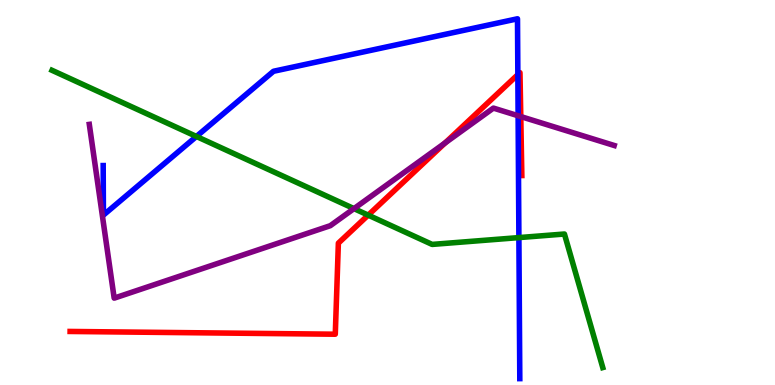[{'lines': ['blue', 'red'], 'intersections': [{'x': 6.68, 'y': 8.06}]}, {'lines': ['green', 'red'], 'intersections': [{'x': 4.75, 'y': 4.41}]}, {'lines': ['purple', 'red'], 'intersections': [{'x': 5.74, 'y': 6.29}, {'x': 6.72, 'y': 6.97}]}, {'lines': ['blue', 'green'], 'intersections': [{'x': 2.53, 'y': 6.46}, {'x': 6.7, 'y': 3.83}]}, {'lines': ['blue', 'purple'], 'intersections': [{'x': 6.69, 'y': 6.99}]}, {'lines': ['green', 'purple'], 'intersections': [{'x': 4.57, 'y': 4.58}]}]